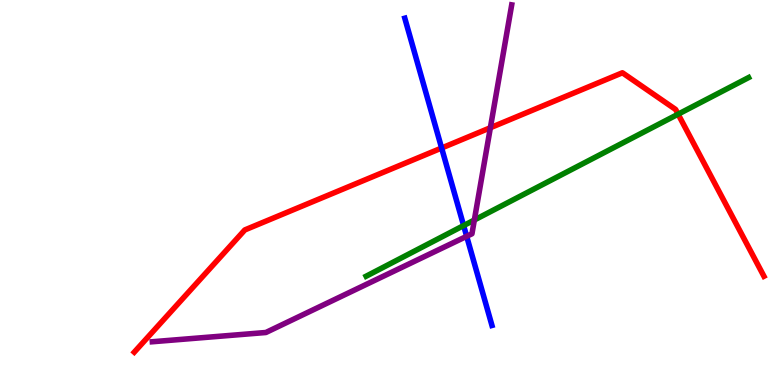[{'lines': ['blue', 'red'], 'intersections': [{'x': 5.7, 'y': 6.16}]}, {'lines': ['green', 'red'], 'intersections': [{'x': 8.75, 'y': 7.03}]}, {'lines': ['purple', 'red'], 'intersections': [{'x': 6.33, 'y': 6.68}]}, {'lines': ['blue', 'green'], 'intersections': [{'x': 5.98, 'y': 4.14}]}, {'lines': ['blue', 'purple'], 'intersections': [{'x': 6.02, 'y': 3.86}]}, {'lines': ['green', 'purple'], 'intersections': [{'x': 6.12, 'y': 4.29}]}]